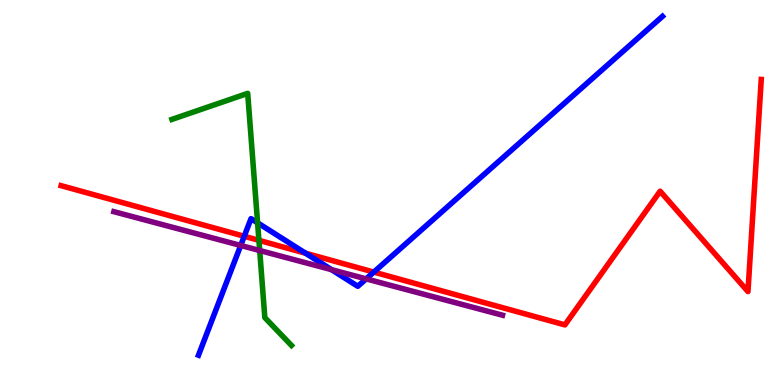[{'lines': ['blue', 'red'], 'intersections': [{'x': 3.15, 'y': 3.86}, {'x': 3.94, 'y': 3.42}, {'x': 4.82, 'y': 2.93}]}, {'lines': ['green', 'red'], 'intersections': [{'x': 3.34, 'y': 3.76}]}, {'lines': ['purple', 'red'], 'intersections': []}, {'lines': ['blue', 'green'], 'intersections': [{'x': 3.32, 'y': 4.21}]}, {'lines': ['blue', 'purple'], 'intersections': [{'x': 3.11, 'y': 3.62}, {'x': 4.28, 'y': 3.0}, {'x': 4.72, 'y': 2.76}]}, {'lines': ['green', 'purple'], 'intersections': [{'x': 3.35, 'y': 3.49}]}]